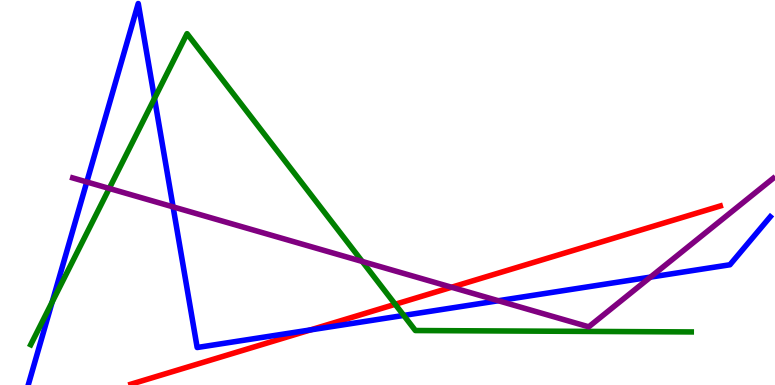[{'lines': ['blue', 'red'], 'intersections': [{'x': 4.01, 'y': 1.43}]}, {'lines': ['green', 'red'], 'intersections': [{'x': 5.1, 'y': 2.1}]}, {'lines': ['purple', 'red'], 'intersections': [{'x': 5.83, 'y': 2.54}]}, {'lines': ['blue', 'green'], 'intersections': [{'x': 0.673, 'y': 2.15}, {'x': 1.99, 'y': 7.44}, {'x': 5.21, 'y': 1.81}]}, {'lines': ['blue', 'purple'], 'intersections': [{'x': 1.12, 'y': 5.27}, {'x': 2.23, 'y': 4.63}, {'x': 6.43, 'y': 2.19}, {'x': 8.39, 'y': 2.8}]}, {'lines': ['green', 'purple'], 'intersections': [{'x': 1.41, 'y': 5.11}, {'x': 4.67, 'y': 3.21}]}]